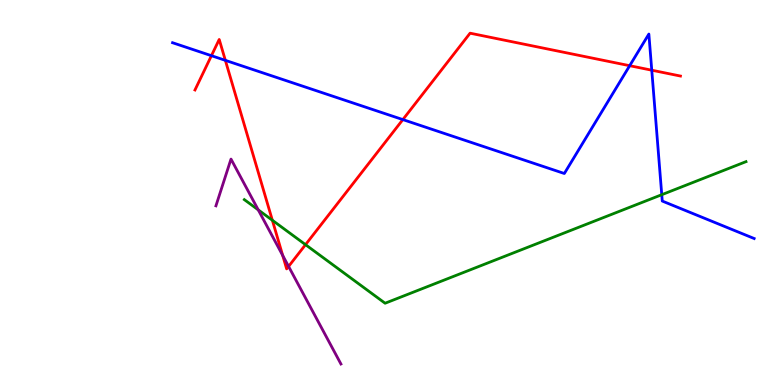[{'lines': ['blue', 'red'], 'intersections': [{'x': 2.73, 'y': 8.55}, {'x': 2.91, 'y': 8.43}, {'x': 5.2, 'y': 6.89}, {'x': 8.12, 'y': 8.29}, {'x': 8.41, 'y': 8.18}]}, {'lines': ['green', 'red'], 'intersections': [{'x': 3.51, 'y': 4.28}, {'x': 3.94, 'y': 3.65}]}, {'lines': ['purple', 'red'], 'intersections': [{'x': 3.65, 'y': 3.37}, {'x': 3.72, 'y': 3.08}]}, {'lines': ['blue', 'green'], 'intersections': [{'x': 8.54, 'y': 4.94}]}, {'lines': ['blue', 'purple'], 'intersections': []}, {'lines': ['green', 'purple'], 'intersections': [{'x': 3.33, 'y': 4.55}]}]